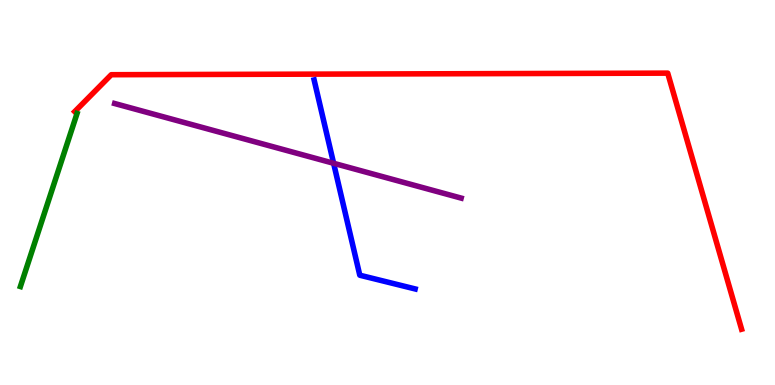[{'lines': ['blue', 'red'], 'intersections': []}, {'lines': ['green', 'red'], 'intersections': []}, {'lines': ['purple', 'red'], 'intersections': []}, {'lines': ['blue', 'green'], 'intersections': []}, {'lines': ['blue', 'purple'], 'intersections': [{'x': 4.3, 'y': 5.76}]}, {'lines': ['green', 'purple'], 'intersections': []}]